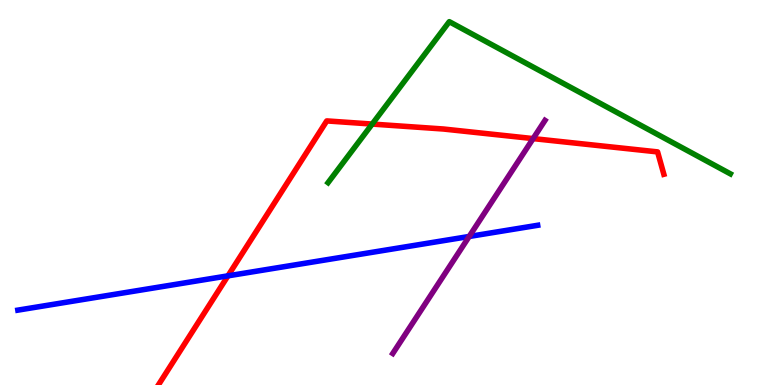[{'lines': ['blue', 'red'], 'intersections': [{'x': 2.94, 'y': 2.84}]}, {'lines': ['green', 'red'], 'intersections': [{'x': 4.8, 'y': 6.78}]}, {'lines': ['purple', 'red'], 'intersections': [{'x': 6.88, 'y': 6.4}]}, {'lines': ['blue', 'green'], 'intersections': []}, {'lines': ['blue', 'purple'], 'intersections': [{'x': 6.05, 'y': 3.86}]}, {'lines': ['green', 'purple'], 'intersections': []}]